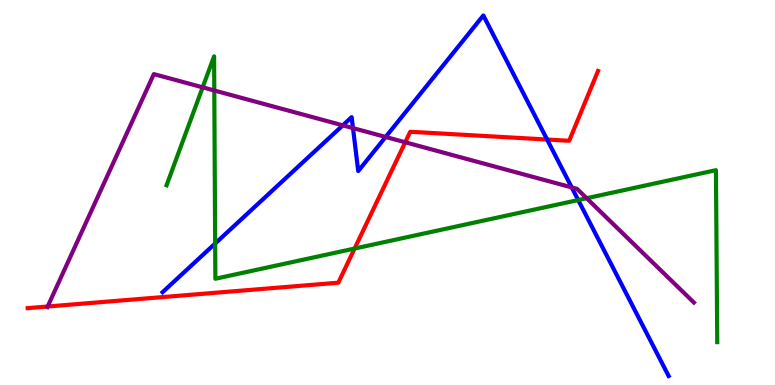[{'lines': ['blue', 'red'], 'intersections': [{'x': 7.06, 'y': 6.38}]}, {'lines': ['green', 'red'], 'intersections': [{'x': 4.58, 'y': 3.54}]}, {'lines': ['purple', 'red'], 'intersections': [{'x': 0.615, 'y': 2.04}, {'x': 5.23, 'y': 6.3}]}, {'lines': ['blue', 'green'], 'intersections': [{'x': 2.78, 'y': 3.67}, {'x': 7.46, 'y': 4.8}]}, {'lines': ['blue', 'purple'], 'intersections': [{'x': 4.42, 'y': 6.74}, {'x': 4.55, 'y': 6.67}, {'x': 4.98, 'y': 6.44}, {'x': 7.38, 'y': 5.13}]}, {'lines': ['green', 'purple'], 'intersections': [{'x': 2.62, 'y': 7.73}, {'x': 2.77, 'y': 7.65}, {'x': 7.57, 'y': 4.85}]}]